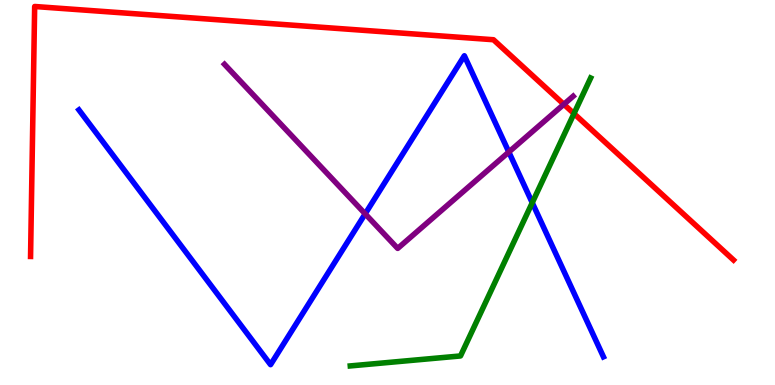[{'lines': ['blue', 'red'], 'intersections': []}, {'lines': ['green', 'red'], 'intersections': [{'x': 7.41, 'y': 7.05}]}, {'lines': ['purple', 'red'], 'intersections': [{'x': 7.28, 'y': 7.29}]}, {'lines': ['blue', 'green'], 'intersections': [{'x': 6.87, 'y': 4.73}]}, {'lines': ['blue', 'purple'], 'intersections': [{'x': 4.71, 'y': 4.45}, {'x': 6.57, 'y': 6.05}]}, {'lines': ['green', 'purple'], 'intersections': []}]